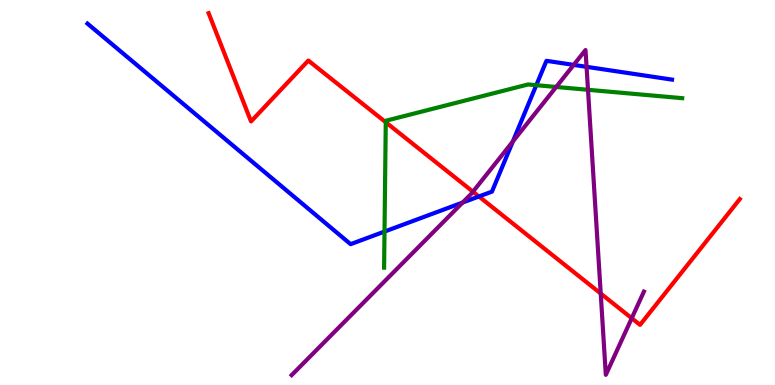[{'lines': ['blue', 'red'], 'intersections': [{'x': 6.18, 'y': 4.9}]}, {'lines': ['green', 'red'], 'intersections': [{'x': 4.98, 'y': 6.82}]}, {'lines': ['purple', 'red'], 'intersections': [{'x': 6.1, 'y': 5.02}, {'x': 7.75, 'y': 2.38}, {'x': 8.15, 'y': 1.73}]}, {'lines': ['blue', 'green'], 'intersections': [{'x': 4.96, 'y': 3.99}, {'x': 6.92, 'y': 7.79}]}, {'lines': ['blue', 'purple'], 'intersections': [{'x': 5.97, 'y': 4.74}, {'x': 6.62, 'y': 6.32}, {'x': 7.4, 'y': 8.31}, {'x': 7.57, 'y': 8.26}]}, {'lines': ['green', 'purple'], 'intersections': [{'x': 7.18, 'y': 7.74}, {'x': 7.59, 'y': 7.67}]}]